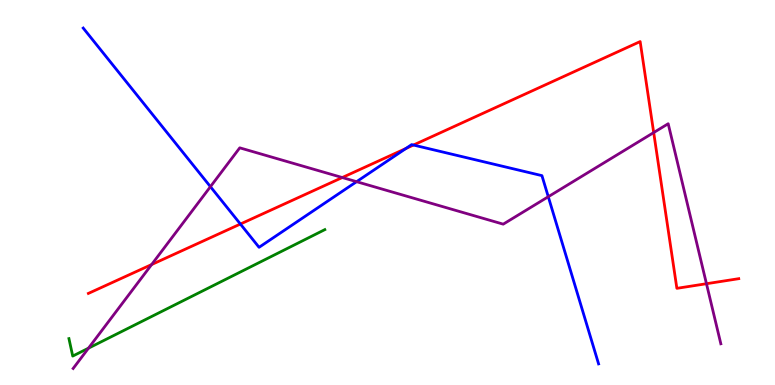[{'lines': ['blue', 'red'], 'intersections': [{'x': 3.1, 'y': 4.18}, {'x': 5.24, 'y': 6.14}, {'x': 5.34, 'y': 6.23}]}, {'lines': ['green', 'red'], 'intersections': []}, {'lines': ['purple', 'red'], 'intersections': [{'x': 1.96, 'y': 3.13}, {'x': 4.42, 'y': 5.39}, {'x': 8.43, 'y': 6.56}, {'x': 9.12, 'y': 2.63}]}, {'lines': ['blue', 'green'], 'intersections': []}, {'lines': ['blue', 'purple'], 'intersections': [{'x': 2.72, 'y': 5.15}, {'x': 4.6, 'y': 5.28}, {'x': 7.07, 'y': 4.89}]}, {'lines': ['green', 'purple'], 'intersections': [{'x': 1.14, 'y': 0.957}]}]